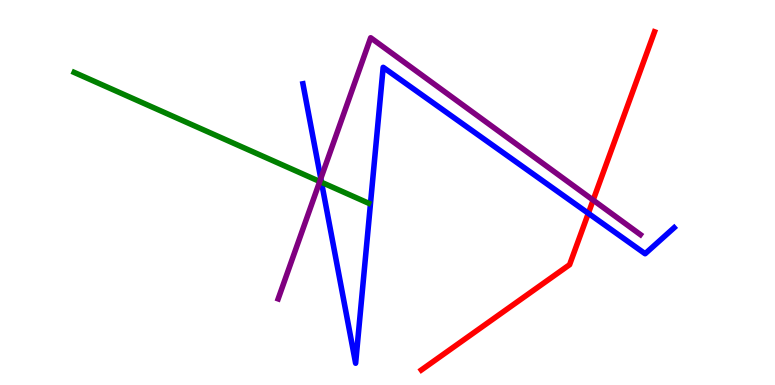[{'lines': ['blue', 'red'], 'intersections': [{'x': 7.59, 'y': 4.46}]}, {'lines': ['green', 'red'], 'intersections': []}, {'lines': ['purple', 'red'], 'intersections': [{'x': 7.65, 'y': 4.8}]}, {'lines': ['blue', 'green'], 'intersections': [{'x': 4.15, 'y': 5.27}]}, {'lines': ['blue', 'purple'], 'intersections': [{'x': 4.14, 'y': 5.36}]}, {'lines': ['green', 'purple'], 'intersections': [{'x': 4.13, 'y': 5.29}]}]